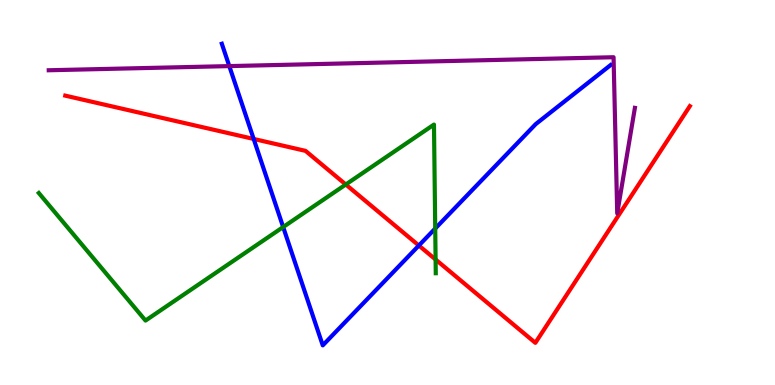[{'lines': ['blue', 'red'], 'intersections': [{'x': 3.27, 'y': 6.39}, {'x': 5.4, 'y': 3.62}]}, {'lines': ['green', 'red'], 'intersections': [{'x': 4.46, 'y': 5.21}, {'x': 5.62, 'y': 3.26}]}, {'lines': ['purple', 'red'], 'intersections': []}, {'lines': ['blue', 'green'], 'intersections': [{'x': 3.65, 'y': 4.1}, {'x': 5.62, 'y': 4.06}]}, {'lines': ['blue', 'purple'], 'intersections': [{'x': 2.96, 'y': 8.28}]}, {'lines': ['green', 'purple'], 'intersections': []}]